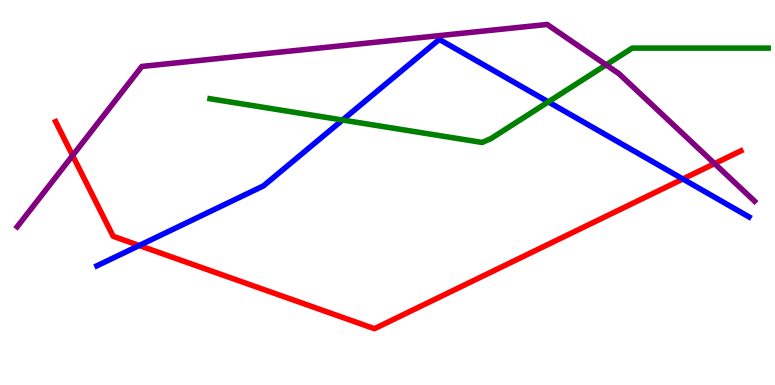[{'lines': ['blue', 'red'], 'intersections': [{'x': 1.8, 'y': 3.62}, {'x': 8.81, 'y': 5.35}]}, {'lines': ['green', 'red'], 'intersections': []}, {'lines': ['purple', 'red'], 'intersections': [{'x': 0.937, 'y': 5.96}, {'x': 9.22, 'y': 5.75}]}, {'lines': ['blue', 'green'], 'intersections': [{'x': 4.42, 'y': 6.88}, {'x': 7.07, 'y': 7.35}]}, {'lines': ['blue', 'purple'], 'intersections': []}, {'lines': ['green', 'purple'], 'intersections': [{'x': 7.82, 'y': 8.32}]}]